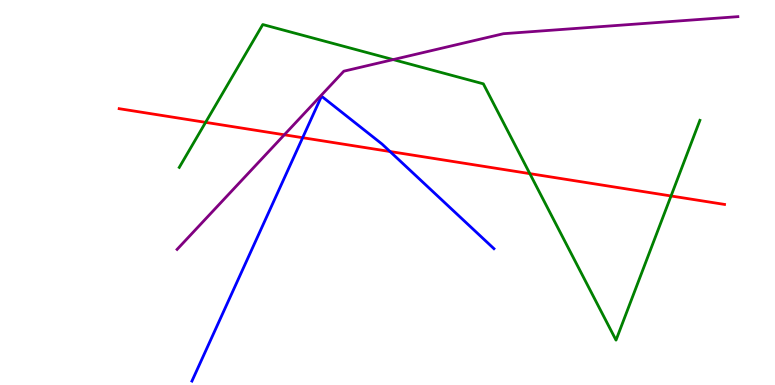[{'lines': ['blue', 'red'], 'intersections': [{'x': 3.91, 'y': 6.42}, {'x': 5.03, 'y': 6.06}]}, {'lines': ['green', 'red'], 'intersections': [{'x': 2.65, 'y': 6.82}, {'x': 6.84, 'y': 5.49}, {'x': 8.66, 'y': 4.91}]}, {'lines': ['purple', 'red'], 'intersections': [{'x': 3.67, 'y': 6.5}]}, {'lines': ['blue', 'green'], 'intersections': []}, {'lines': ['blue', 'purple'], 'intersections': []}, {'lines': ['green', 'purple'], 'intersections': [{'x': 5.07, 'y': 8.45}]}]